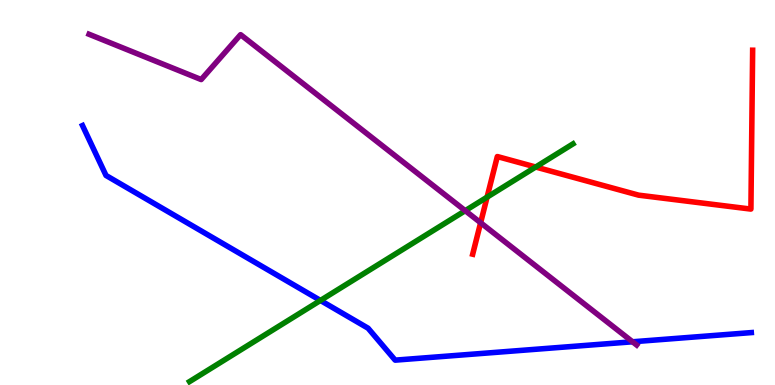[{'lines': ['blue', 'red'], 'intersections': []}, {'lines': ['green', 'red'], 'intersections': [{'x': 6.28, 'y': 4.88}, {'x': 6.91, 'y': 5.66}]}, {'lines': ['purple', 'red'], 'intersections': [{'x': 6.2, 'y': 4.21}]}, {'lines': ['blue', 'green'], 'intersections': [{'x': 4.13, 'y': 2.2}]}, {'lines': ['blue', 'purple'], 'intersections': [{'x': 8.16, 'y': 1.12}]}, {'lines': ['green', 'purple'], 'intersections': [{'x': 6.0, 'y': 4.53}]}]